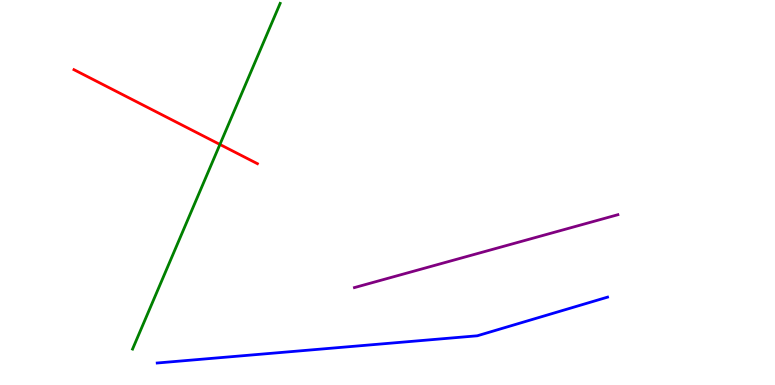[{'lines': ['blue', 'red'], 'intersections': []}, {'lines': ['green', 'red'], 'intersections': [{'x': 2.84, 'y': 6.25}]}, {'lines': ['purple', 'red'], 'intersections': []}, {'lines': ['blue', 'green'], 'intersections': []}, {'lines': ['blue', 'purple'], 'intersections': []}, {'lines': ['green', 'purple'], 'intersections': []}]